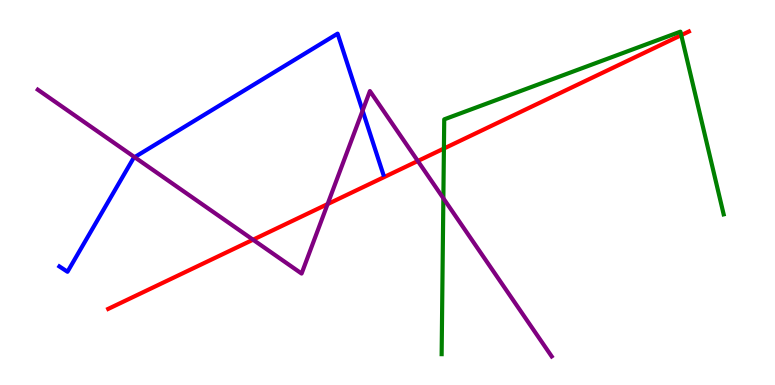[{'lines': ['blue', 'red'], 'intersections': []}, {'lines': ['green', 'red'], 'intersections': [{'x': 5.73, 'y': 6.14}, {'x': 8.79, 'y': 9.09}]}, {'lines': ['purple', 'red'], 'intersections': [{'x': 3.26, 'y': 3.77}, {'x': 4.23, 'y': 4.7}, {'x': 5.39, 'y': 5.82}]}, {'lines': ['blue', 'green'], 'intersections': []}, {'lines': ['blue', 'purple'], 'intersections': [{'x': 1.74, 'y': 5.92}, {'x': 4.68, 'y': 7.13}]}, {'lines': ['green', 'purple'], 'intersections': [{'x': 5.72, 'y': 4.85}]}]